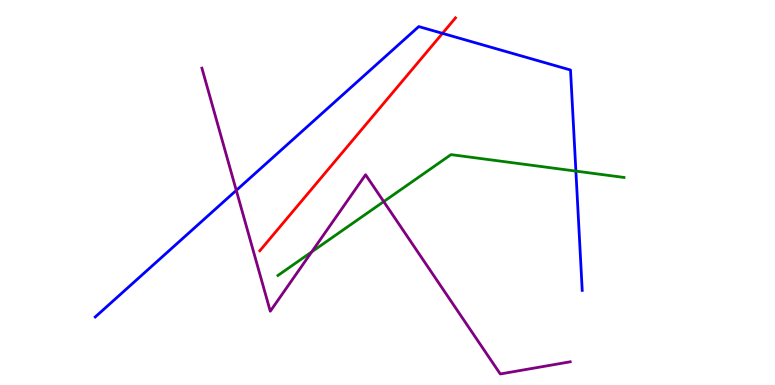[{'lines': ['blue', 'red'], 'intersections': [{'x': 5.71, 'y': 9.13}]}, {'lines': ['green', 'red'], 'intersections': []}, {'lines': ['purple', 'red'], 'intersections': []}, {'lines': ['blue', 'green'], 'intersections': [{'x': 7.43, 'y': 5.56}]}, {'lines': ['blue', 'purple'], 'intersections': [{'x': 3.05, 'y': 5.06}]}, {'lines': ['green', 'purple'], 'intersections': [{'x': 4.02, 'y': 3.46}, {'x': 4.95, 'y': 4.76}]}]